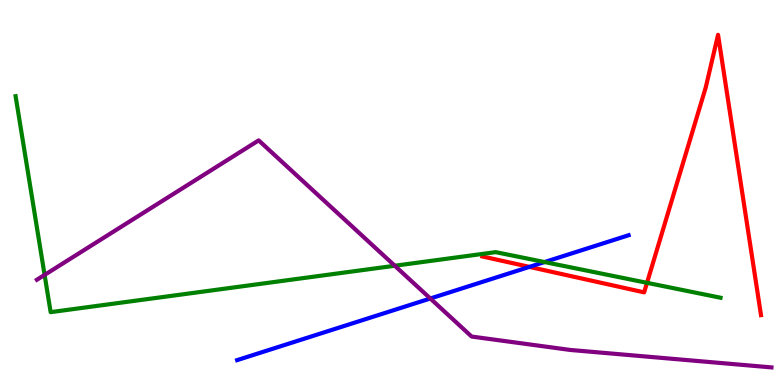[{'lines': ['blue', 'red'], 'intersections': [{'x': 6.83, 'y': 3.07}]}, {'lines': ['green', 'red'], 'intersections': [{'x': 8.35, 'y': 2.65}]}, {'lines': ['purple', 'red'], 'intersections': []}, {'lines': ['blue', 'green'], 'intersections': [{'x': 7.03, 'y': 3.19}]}, {'lines': ['blue', 'purple'], 'intersections': [{'x': 5.55, 'y': 2.25}]}, {'lines': ['green', 'purple'], 'intersections': [{'x': 0.576, 'y': 2.86}, {'x': 5.09, 'y': 3.1}]}]